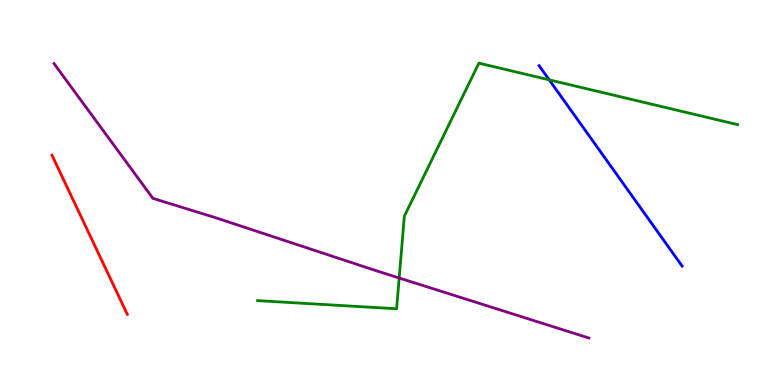[{'lines': ['blue', 'red'], 'intersections': []}, {'lines': ['green', 'red'], 'intersections': []}, {'lines': ['purple', 'red'], 'intersections': []}, {'lines': ['blue', 'green'], 'intersections': [{'x': 7.09, 'y': 7.93}]}, {'lines': ['blue', 'purple'], 'intersections': []}, {'lines': ['green', 'purple'], 'intersections': [{'x': 5.15, 'y': 2.78}]}]